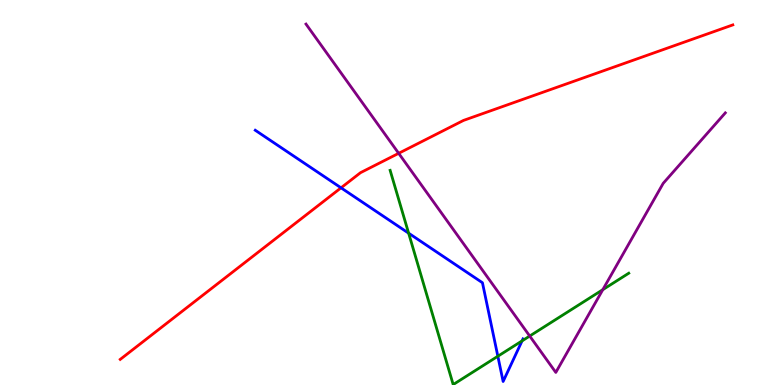[{'lines': ['blue', 'red'], 'intersections': [{'x': 4.4, 'y': 5.12}]}, {'lines': ['green', 'red'], 'intersections': []}, {'lines': ['purple', 'red'], 'intersections': [{'x': 5.14, 'y': 6.02}]}, {'lines': ['blue', 'green'], 'intersections': [{'x': 5.27, 'y': 3.94}, {'x': 6.42, 'y': 0.747}, {'x': 6.74, 'y': 1.15}]}, {'lines': ['blue', 'purple'], 'intersections': []}, {'lines': ['green', 'purple'], 'intersections': [{'x': 6.83, 'y': 1.27}, {'x': 7.78, 'y': 2.48}]}]